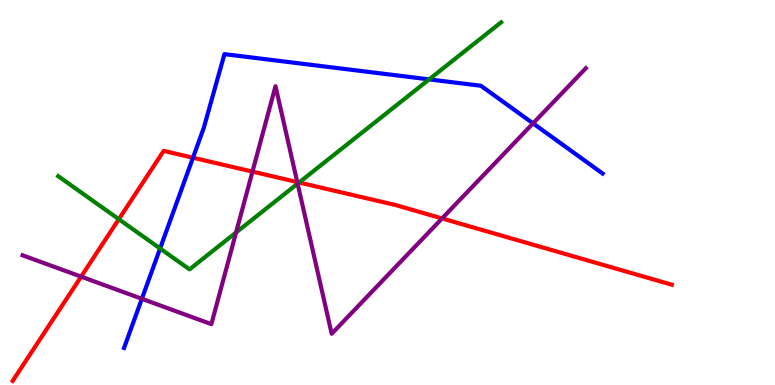[{'lines': ['blue', 'red'], 'intersections': [{'x': 2.49, 'y': 5.9}]}, {'lines': ['green', 'red'], 'intersections': [{'x': 1.53, 'y': 4.31}, {'x': 3.86, 'y': 5.26}]}, {'lines': ['purple', 'red'], 'intersections': [{'x': 1.05, 'y': 2.81}, {'x': 3.26, 'y': 5.54}, {'x': 3.84, 'y': 5.27}, {'x': 5.7, 'y': 4.33}]}, {'lines': ['blue', 'green'], 'intersections': [{'x': 2.07, 'y': 3.55}, {'x': 5.54, 'y': 7.94}]}, {'lines': ['blue', 'purple'], 'intersections': [{'x': 1.83, 'y': 2.24}, {'x': 6.88, 'y': 6.8}]}, {'lines': ['green', 'purple'], 'intersections': [{'x': 3.05, 'y': 3.96}, {'x': 3.84, 'y': 5.23}]}]